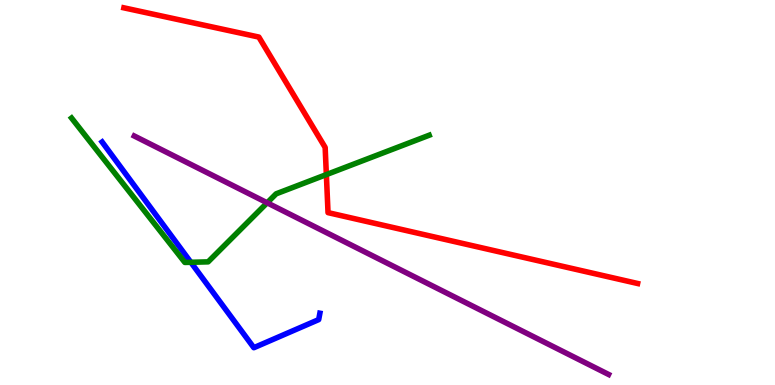[{'lines': ['blue', 'red'], 'intersections': []}, {'lines': ['green', 'red'], 'intersections': [{'x': 4.21, 'y': 5.47}]}, {'lines': ['purple', 'red'], 'intersections': []}, {'lines': ['blue', 'green'], 'intersections': [{'x': 2.46, 'y': 3.19}]}, {'lines': ['blue', 'purple'], 'intersections': []}, {'lines': ['green', 'purple'], 'intersections': [{'x': 3.45, 'y': 4.73}]}]